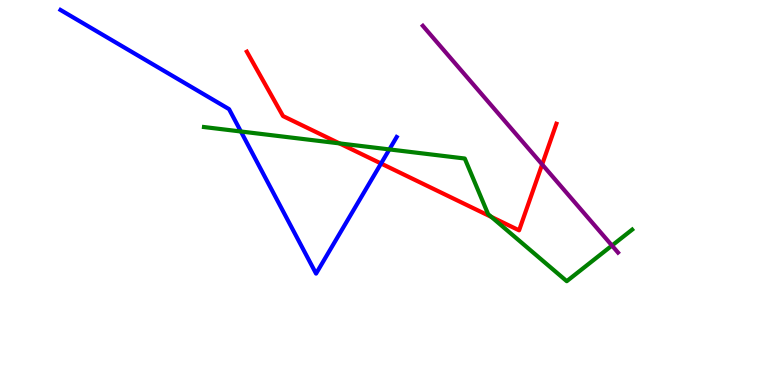[{'lines': ['blue', 'red'], 'intersections': [{'x': 4.92, 'y': 5.75}]}, {'lines': ['green', 'red'], 'intersections': [{'x': 4.38, 'y': 6.28}, {'x': 6.34, 'y': 4.37}]}, {'lines': ['purple', 'red'], 'intersections': [{'x': 7.0, 'y': 5.73}]}, {'lines': ['blue', 'green'], 'intersections': [{'x': 3.11, 'y': 6.58}, {'x': 5.02, 'y': 6.12}]}, {'lines': ['blue', 'purple'], 'intersections': []}, {'lines': ['green', 'purple'], 'intersections': [{'x': 7.9, 'y': 3.62}]}]